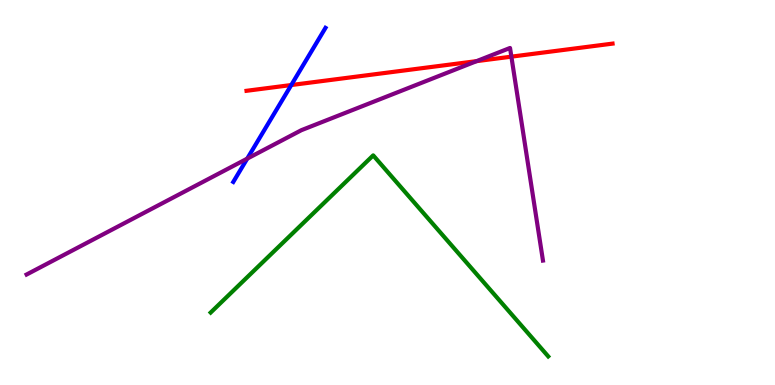[{'lines': ['blue', 'red'], 'intersections': [{'x': 3.76, 'y': 7.79}]}, {'lines': ['green', 'red'], 'intersections': []}, {'lines': ['purple', 'red'], 'intersections': [{'x': 6.15, 'y': 8.41}, {'x': 6.6, 'y': 8.53}]}, {'lines': ['blue', 'green'], 'intersections': []}, {'lines': ['blue', 'purple'], 'intersections': [{'x': 3.19, 'y': 5.88}]}, {'lines': ['green', 'purple'], 'intersections': []}]